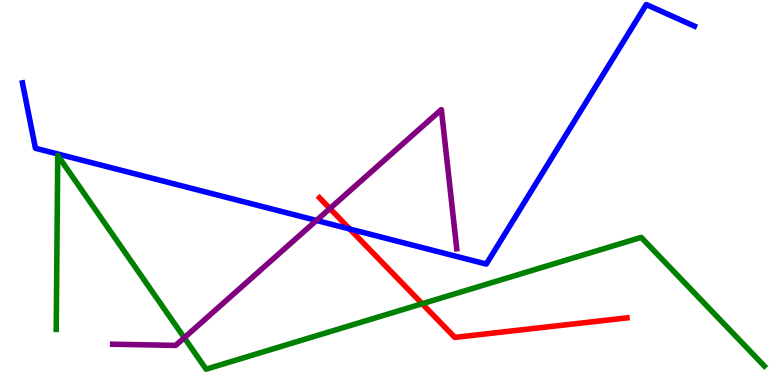[{'lines': ['blue', 'red'], 'intersections': [{'x': 4.51, 'y': 4.05}]}, {'lines': ['green', 'red'], 'intersections': [{'x': 5.45, 'y': 2.11}]}, {'lines': ['purple', 'red'], 'intersections': [{'x': 4.26, 'y': 4.58}]}, {'lines': ['blue', 'green'], 'intersections': []}, {'lines': ['blue', 'purple'], 'intersections': [{'x': 4.08, 'y': 4.27}]}, {'lines': ['green', 'purple'], 'intersections': [{'x': 2.38, 'y': 1.23}]}]